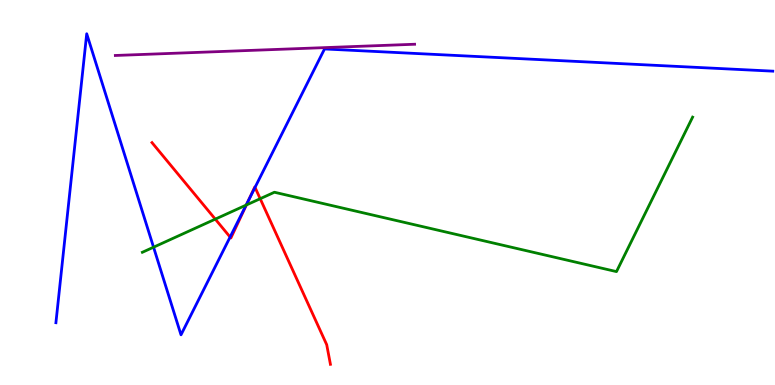[{'lines': ['blue', 'red'], 'intersections': [{'x': 2.97, 'y': 3.84}, {'x': 3.21, 'y': 4.8}, {'x': 3.29, 'y': 5.13}]}, {'lines': ['green', 'red'], 'intersections': [{'x': 2.78, 'y': 4.31}, {'x': 3.18, 'y': 4.68}, {'x': 3.36, 'y': 4.84}]}, {'lines': ['purple', 'red'], 'intersections': []}, {'lines': ['blue', 'green'], 'intersections': [{'x': 1.98, 'y': 3.58}, {'x': 3.18, 'y': 4.67}]}, {'lines': ['blue', 'purple'], 'intersections': []}, {'lines': ['green', 'purple'], 'intersections': []}]